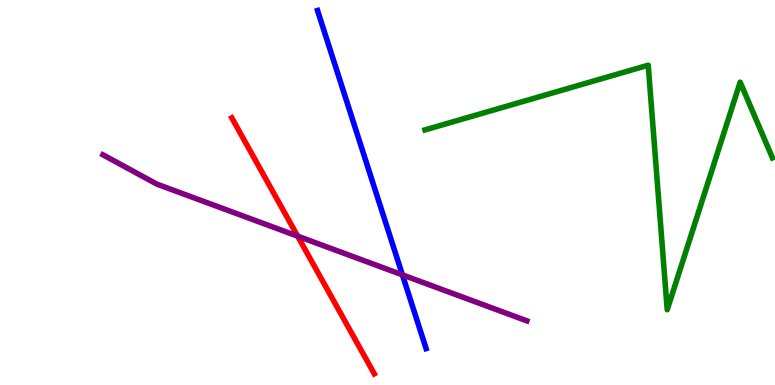[{'lines': ['blue', 'red'], 'intersections': []}, {'lines': ['green', 'red'], 'intersections': []}, {'lines': ['purple', 'red'], 'intersections': [{'x': 3.84, 'y': 3.87}]}, {'lines': ['blue', 'green'], 'intersections': []}, {'lines': ['blue', 'purple'], 'intersections': [{'x': 5.19, 'y': 2.86}]}, {'lines': ['green', 'purple'], 'intersections': []}]